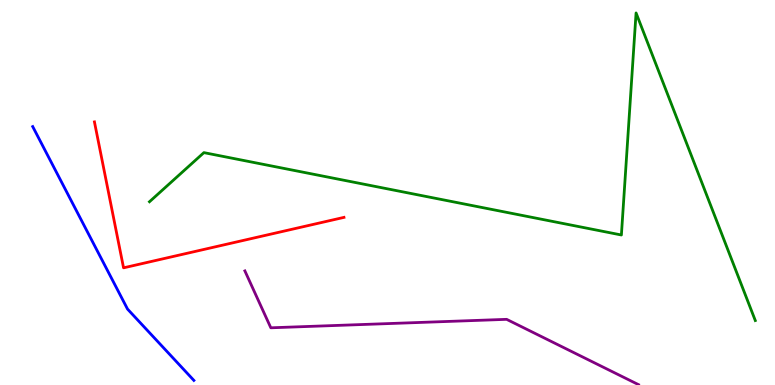[{'lines': ['blue', 'red'], 'intersections': []}, {'lines': ['green', 'red'], 'intersections': []}, {'lines': ['purple', 'red'], 'intersections': []}, {'lines': ['blue', 'green'], 'intersections': []}, {'lines': ['blue', 'purple'], 'intersections': []}, {'lines': ['green', 'purple'], 'intersections': []}]